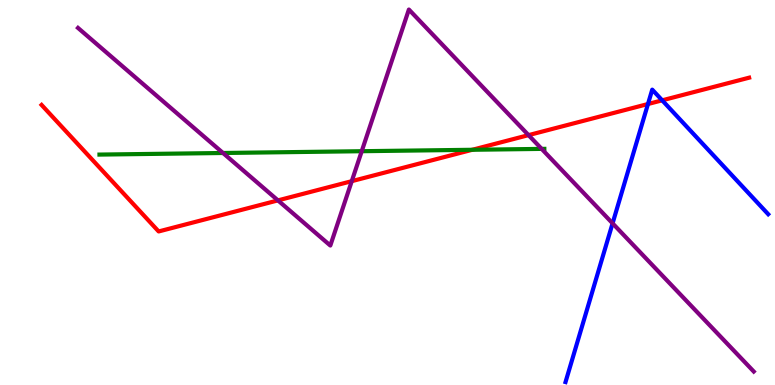[{'lines': ['blue', 'red'], 'intersections': [{'x': 8.36, 'y': 7.3}, {'x': 8.54, 'y': 7.39}]}, {'lines': ['green', 'red'], 'intersections': [{'x': 6.09, 'y': 6.11}]}, {'lines': ['purple', 'red'], 'intersections': [{'x': 3.59, 'y': 4.8}, {'x': 4.54, 'y': 5.29}, {'x': 6.82, 'y': 6.49}]}, {'lines': ['blue', 'green'], 'intersections': []}, {'lines': ['blue', 'purple'], 'intersections': [{'x': 7.9, 'y': 4.2}]}, {'lines': ['green', 'purple'], 'intersections': [{'x': 2.88, 'y': 6.03}, {'x': 4.67, 'y': 6.07}, {'x': 6.99, 'y': 6.13}]}]